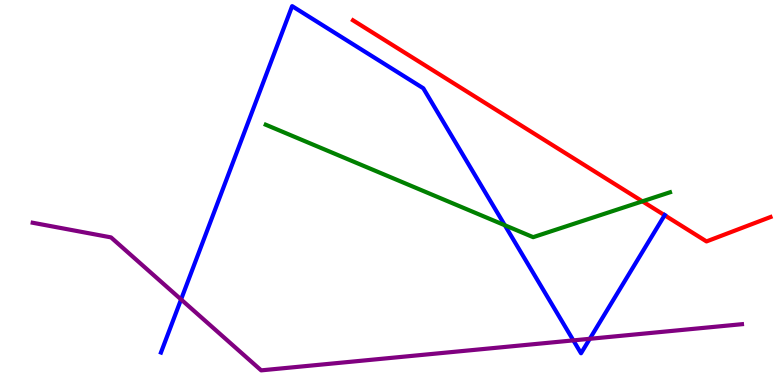[{'lines': ['blue', 'red'], 'intersections': [{'x': 8.58, 'y': 4.41}]}, {'lines': ['green', 'red'], 'intersections': [{'x': 8.29, 'y': 4.77}]}, {'lines': ['purple', 'red'], 'intersections': []}, {'lines': ['blue', 'green'], 'intersections': [{'x': 6.51, 'y': 4.15}]}, {'lines': ['blue', 'purple'], 'intersections': [{'x': 2.34, 'y': 2.22}, {'x': 7.4, 'y': 1.16}, {'x': 7.61, 'y': 1.2}]}, {'lines': ['green', 'purple'], 'intersections': []}]